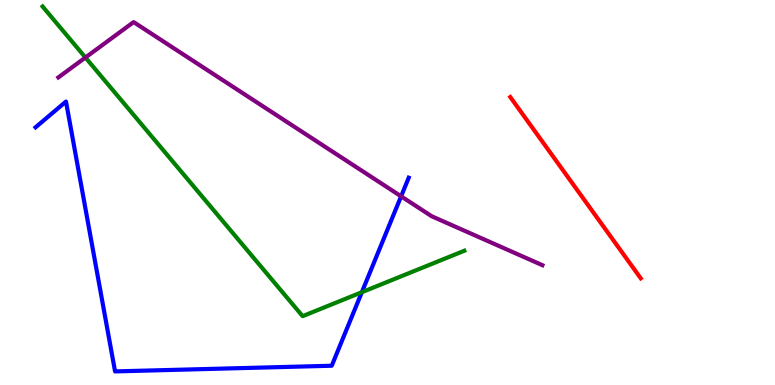[{'lines': ['blue', 'red'], 'intersections': []}, {'lines': ['green', 'red'], 'intersections': []}, {'lines': ['purple', 'red'], 'intersections': []}, {'lines': ['blue', 'green'], 'intersections': [{'x': 4.67, 'y': 2.41}]}, {'lines': ['blue', 'purple'], 'intersections': [{'x': 5.18, 'y': 4.9}]}, {'lines': ['green', 'purple'], 'intersections': [{'x': 1.1, 'y': 8.51}]}]